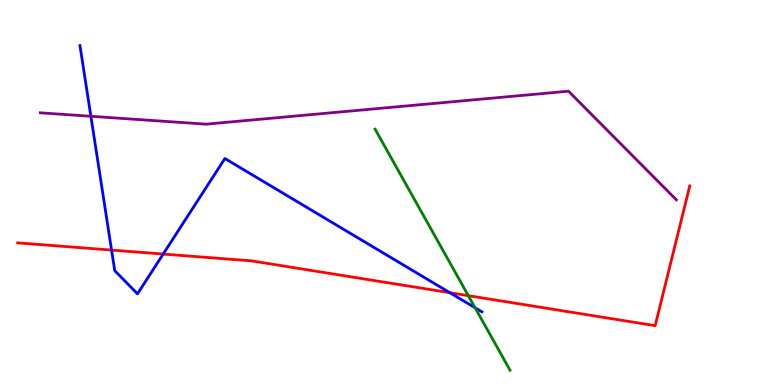[{'lines': ['blue', 'red'], 'intersections': [{'x': 1.44, 'y': 3.5}, {'x': 2.11, 'y': 3.4}, {'x': 5.8, 'y': 2.4}]}, {'lines': ['green', 'red'], 'intersections': [{'x': 6.04, 'y': 2.32}]}, {'lines': ['purple', 'red'], 'intersections': []}, {'lines': ['blue', 'green'], 'intersections': [{'x': 6.13, 'y': 2.01}]}, {'lines': ['blue', 'purple'], 'intersections': [{'x': 1.17, 'y': 6.98}]}, {'lines': ['green', 'purple'], 'intersections': []}]